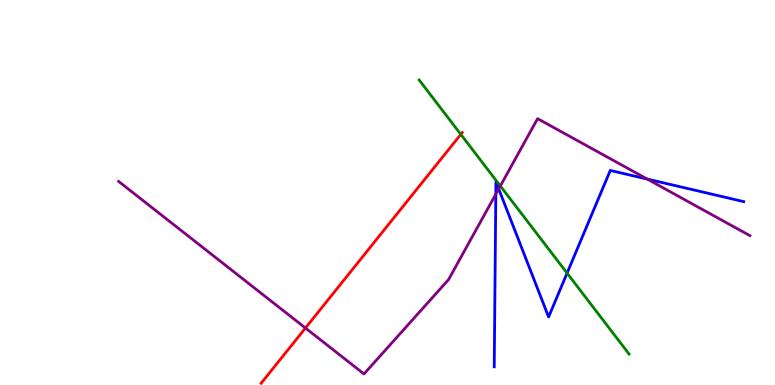[{'lines': ['blue', 'red'], 'intersections': []}, {'lines': ['green', 'red'], 'intersections': [{'x': 5.95, 'y': 6.51}]}, {'lines': ['purple', 'red'], 'intersections': [{'x': 3.94, 'y': 1.48}]}, {'lines': ['blue', 'green'], 'intersections': [{'x': 7.32, 'y': 2.91}]}, {'lines': ['blue', 'purple'], 'intersections': [{'x': 6.4, 'y': 4.96}, {'x': 6.44, 'y': 5.09}, {'x': 8.35, 'y': 5.35}]}, {'lines': ['green', 'purple'], 'intersections': [{'x': 6.46, 'y': 5.17}]}]